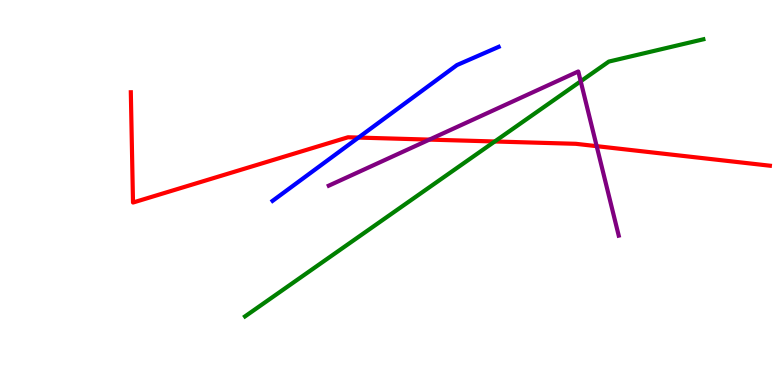[{'lines': ['blue', 'red'], 'intersections': [{'x': 4.63, 'y': 6.43}]}, {'lines': ['green', 'red'], 'intersections': [{'x': 6.38, 'y': 6.33}]}, {'lines': ['purple', 'red'], 'intersections': [{'x': 5.54, 'y': 6.37}, {'x': 7.7, 'y': 6.2}]}, {'lines': ['blue', 'green'], 'intersections': []}, {'lines': ['blue', 'purple'], 'intersections': []}, {'lines': ['green', 'purple'], 'intersections': [{'x': 7.49, 'y': 7.89}]}]